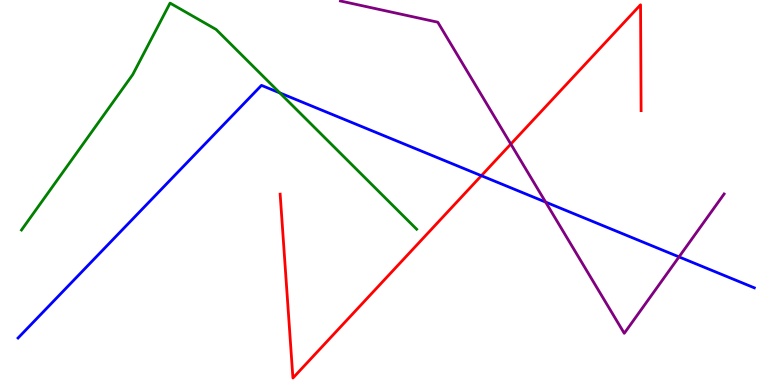[{'lines': ['blue', 'red'], 'intersections': [{'x': 6.21, 'y': 5.44}]}, {'lines': ['green', 'red'], 'intersections': []}, {'lines': ['purple', 'red'], 'intersections': [{'x': 6.59, 'y': 6.26}]}, {'lines': ['blue', 'green'], 'intersections': [{'x': 3.61, 'y': 7.59}]}, {'lines': ['blue', 'purple'], 'intersections': [{'x': 7.04, 'y': 4.75}, {'x': 8.76, 'y': 3.33}]}, {'lines': ['green', 'purple'], 'intersections': []}]